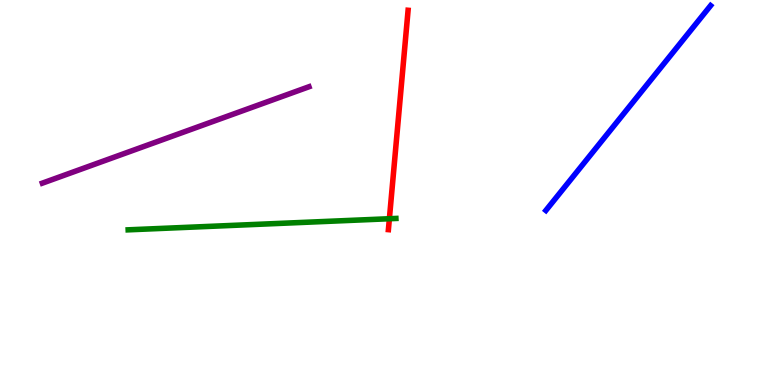[{'lines': ['blue', 'red'], 'intersections': []}, {'lines': ['green', 'red'], 'intersections': [{'x': 5.02, 'y': 4.32}]}, {'lines': ['purple', 'red'], 'intersections': []}, {'lines': ['blue', 'green'], 'intersections': []}, {'lines': ['blue', 'purple'], 'intersections': []}, {'lines': ['green', 'purple'], 'intersections': []}]